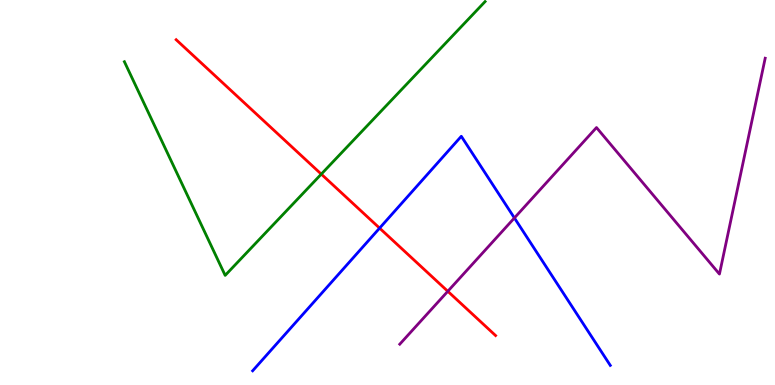[{'lines': ['blue', 'red'], 'intersections': [{'x': 4.9, 'y': 4.07}]}, {'lines': ['green', 'red'], 'intersections': [{'x': 4.15, 'y': 5.48}]}, {'lines': ['purple', 'red'], 'intersections': [{'x': 5.78, 'y': 2.43}]}, {'lines': ['blue', 'green'], 'intersections': []}, {'lines': ['blue', 'purple'], 'intersections': [{'x': 6.64, 'y': 4.34}]}, {'lines': ['green', 'purple'], 'intersections': []}]